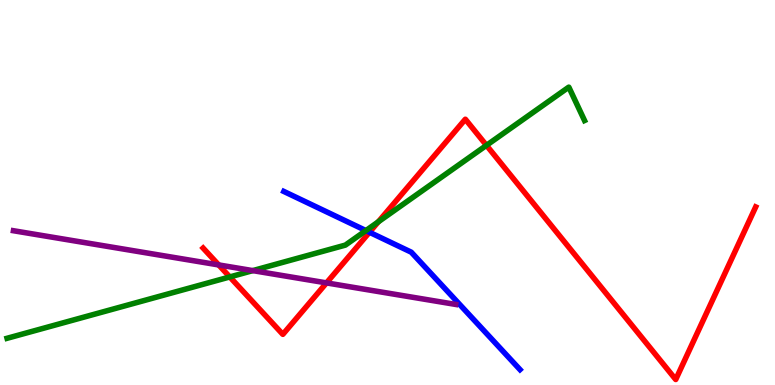[{'lines': ['blue', 'red'], 'intersections': [{'x': 4.77, 'y': 3.97}]}, {'lines': ['green', 'red'], 'intersections': [{'x': 2.97, 'y': 2.81}, {'x': 4.88, 'y': 4.24}, {'x': 6.28, 'y': 6.22}]}, {'lines': ['purple', 'red'], 'intersections': [{'x': 2.82, 'y': 3.12}, {'x': 4.21, 'y': 2.65}]}, {'lines': ['blue', 'green'], 'intersections': [{'x': 4.72, 'y': 4.01}]}, {'lines': ['blue', 'purple'], 'intersections': []}, {'lines': ['green', 'purple'], 'intersections': [{'x': 3.26, 'y': 2.97}]}]